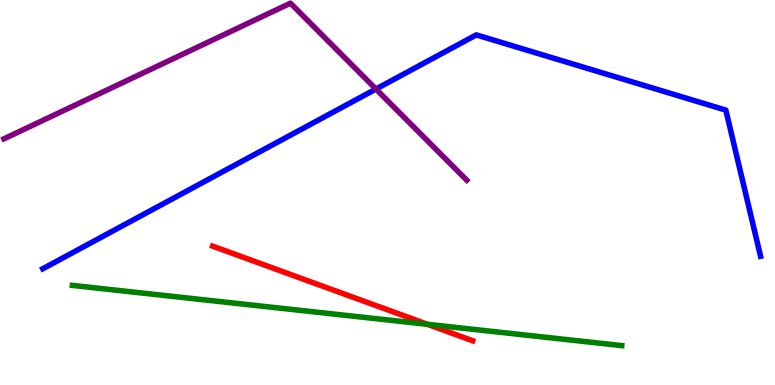[{'lines': ['blue', 'red'], 'intersections': []}, {'lines': ['green', 'red'], 'intersections': [{'x': 5.52, 'y': 1.58}]}, {'lines': ['purple', 'red'], 'intersections': []}, {'lines': ['blue', 'green'], 'intersections': []}, {'lines': ['blue', 'purple'], 'intersections': [{'x': 4.85, 'y': 7.69}]}, {'lines': ['green', 'purple'], 'intersections': []}]